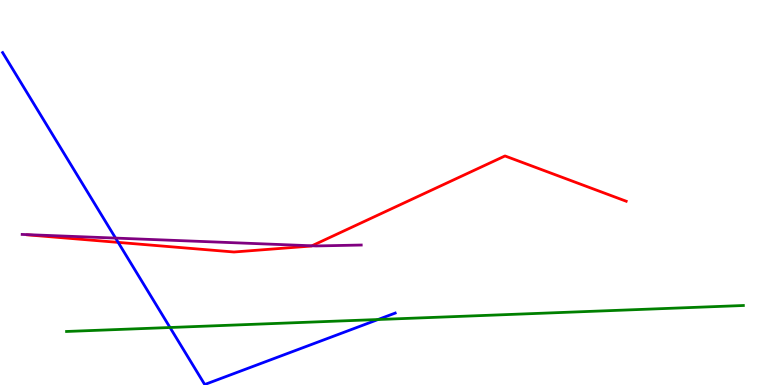[{'lines': ['blue', 'red'], 'intersections': [{'x': 1.52, 'y': 3.7}]}, {'lines': ['green', 'red'], 'intersections': []}, {'lines': ['purple', 'red'], 'intersections': [{'x': 4.02, 'y': 3.62}]}, {'lines': ['blue', 'green'], 'intersections': [{'x': 2.19, 'y': 1.49}, {'x': 4.88, 'y': 1.7}]}, {'lines': ['blue', 'purple'], 'intersections': [{'x': 1.49, 'y': 3.82}]}, {'lines': ['green', 'purple'], 'intersections': []}]